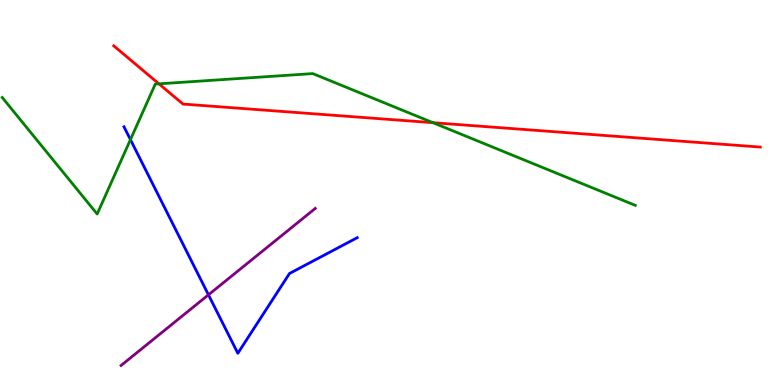[{'lines': ['blue', 'red'], 'intersections': []}, {'lines': ['green', 'red'], 'intersections': [{'x': 2.05, 'y': 7.82}, {'x': 5.59, 'y': 6.81}]}, {'lines': ['purple', 'red'], 'intersections': []}, {'lines': ['blue', 'green'], 'intersections': [{'x': 1.68, 'y': 6.37}]}, {'lines': ['blue', 'purple'], 'intersections': [{'x': 2.69, 'y': 2.34}]}, {'lines': ['green', 'purple'], 'intersections': []}]